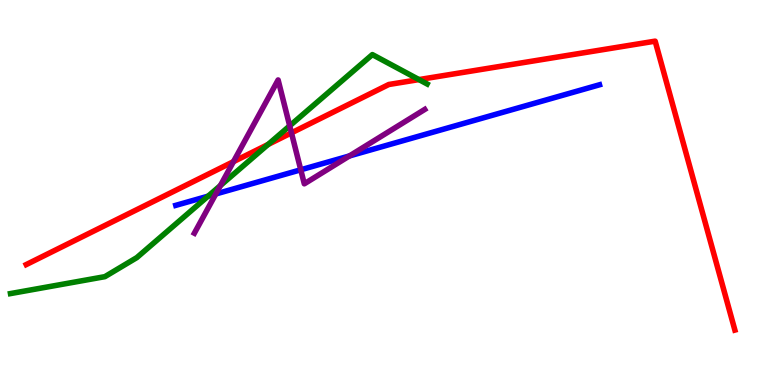[{'lines': ['blue', 'red'], 'intersections': []}, {'lines': ['green', 'red'], 'intersections': [{'x': 3.46, 'y': 6.25}, {'x': 5.41, 'y': 7.93}]}, {'lines': ['purple', 'red'], 'intersections': [{'x': 3.01, 'y': 5.8}, {'x': 3.76, 'y': 6.55}]}, {'lines': ['blue', 'green'], 'intersections': [{'x': 2.69, 'y': 4.9}]}, {'lines': ['blue', 'purple'], 'intersections': [{'x': 2.78, 'y': 4.96}, {'x': 3.88, 'y': 5.59}, {'x': 4.51, 'y': 5.95}]}, {'lines': ['green', 'purple'], 'intersections': [{'x': 2.84, 'y': 5.18}, {'x': 3.74, 'y': 6.73}]}]